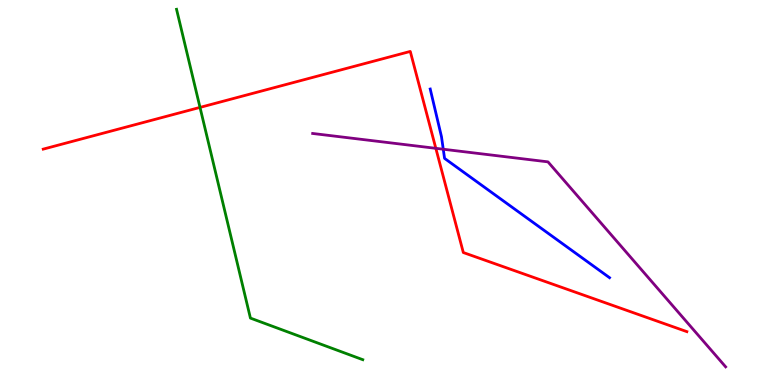[{'lines': ['blue', 'red'], 'intersections': []}, {'lines': ['green', 'red'], 'intersections': [{'x': 2.58, 'y': 7.21}]}, {'lines': ['purple', 'red'], 'intersections': [{'x': 5.62, 'y': 6.15}]}, {'lines': ['blue', 'green'], 'intersections': []}, {'lines': ['blue', 'purple'], 'intersections': [{'x': 5.72, 'y': 6.12}]}, {'lines': ['green', 'purple'], 'intersections': []}]